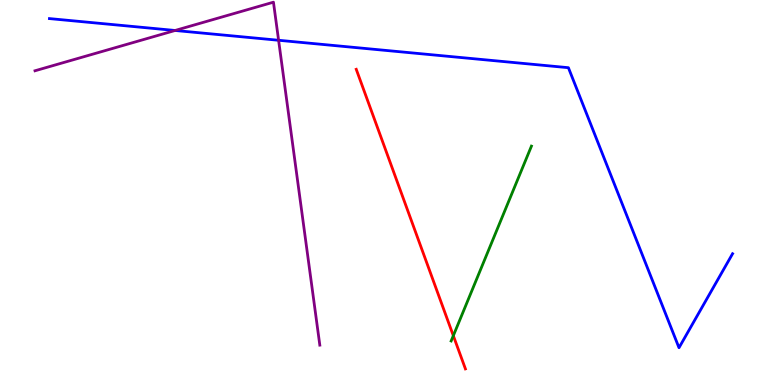[{'lines': ['blue', 'red'], 'intersections': []}, {'lines': ['green', 'red'], 'intersections': [{'x': 5.85, 'y': 1.28}]}, {'lines': ['purple', 'red'], 'intersections': []}, {'lines': ['blue', 'green'], 'intersections': []}, {'lines': ['blue', 'purple'], 'intersections': [{'x': 2.26, 'y': 9.21}, {'x': 3.59, 'y': 8.95}]}, {'lines': ['green', 'purple'], 'intersections': []}]